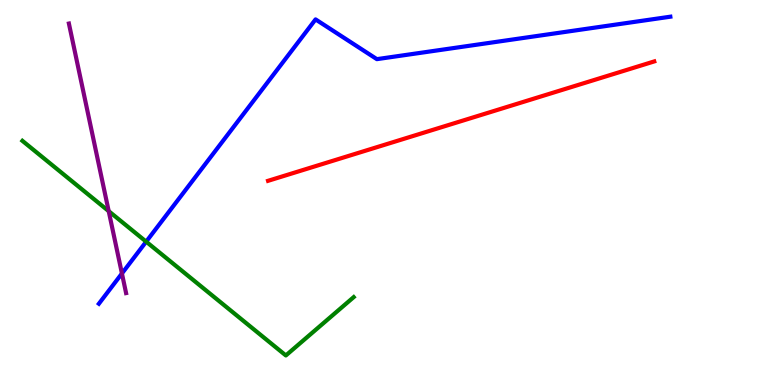[{'lines': ['blue', 'red'], 'intersections': []}, {'lines': ['green', 'red'], 'intersections': []}, {'lines': ['purple', 'red'], 'intersections': []}, {'lines': ['blue', 'green'], 'intersections': [{'x': 1.89, 'y': 3.72}]}, {'lines': ['blue', 'purple'], 'intersections': [{'x': 1.57, 'y': 2.9}]}, {'lines': ['green', 'purple'], 'intersections': [{'x': 1.4, 'y': 4.52}]}]